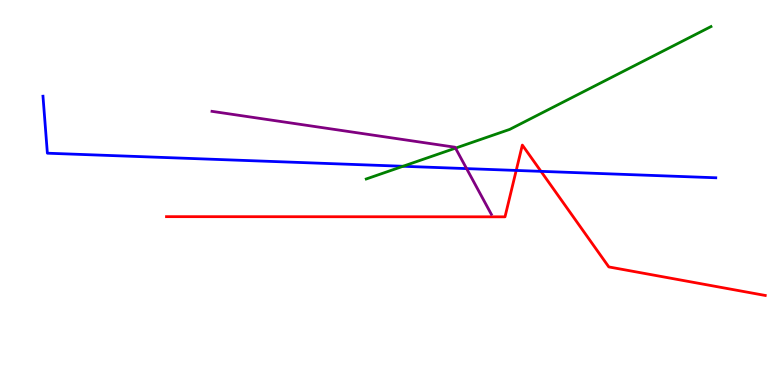[{'lines': ['blue', 'red'], 'intersections': [{'x': 6.66, 'y': 5.57}, {'x': 6.98, 'y': 5.55}]}, {'lines': ['green', 'red'], 'intersections': []}, {'lines': ['purple', 'red'], 'intersections': []}, {'lines': ['blue', 'green'], 'intersections': [{'x': 5.2, 'y': 5.68}]}, {'lines': ['blue', 'purple'], 'intersections': [{'x': 6.02, 'y': 5.62}]}, {'lines': ['green', 'purple'], 'intersections': [{'x': 5.88, 'y': 6.15}]}]